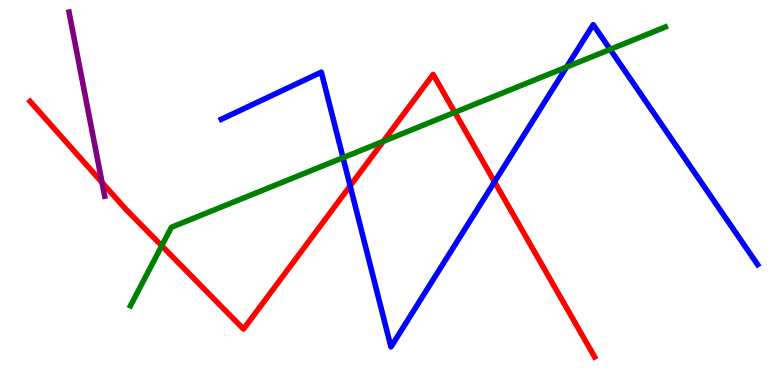[{'lines': ['blue', 'red'], 'intersections': [{'x': 4.52, 'y': 5.17}, {'x': 6.38, 'y': 5.28}]}, {'lines': ['green', 'red'], 'intersections': [{'x': 2.09, 'y': 3.62}, {'x': 4.95, 'y': 6.33}, {'x': 5.87, 'y': 7.08}]}, {'lines': ['purple', 'red'], 'intersections': [{'x': 1.32, 'y': 5.26}]}, {'lines': ['blue', 'green'], 'intersections': [{'x': 4.43, 'y': 5.9}, {'x': 7.31, 'y': 8.26}, {'x': 7.87, 'y': 8.72}]}, {'lines': ['blue', 'purple'], 'intersections': []}, {'lines': ['green', 'purple'], 'intersections': []}]